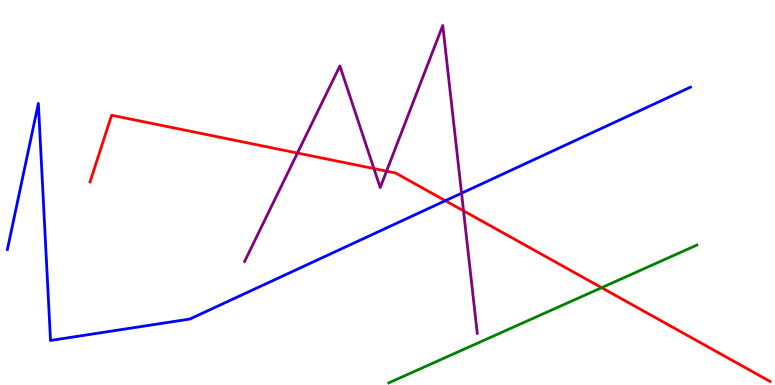[{'lines': ['blue', 'red'], 'intersections': [{'x': 5.75, 'y': 4.79}]}, {'lines': ['green', 'red'], 'intersections': [{'x': 7.76, 'y': 2.53}]}, {'lines': ['purple', 'red'], 'intersections': [{'x': 3.84, 'y': 6.03}, {'x': 4.82, 'y': 5.62}, {'x': 4.99, 'y': 5.55}, {'x': 5.98, 'y': 4.52}]}, {'lines': ['blue', 'green'], 'intersections': []}, {'lines': ['blue', 'purple'], 'intersections': [{'x': 5.96, 'y': 4.98}]}, {'lines': ['green', 'purple'], 'intersections': []}]